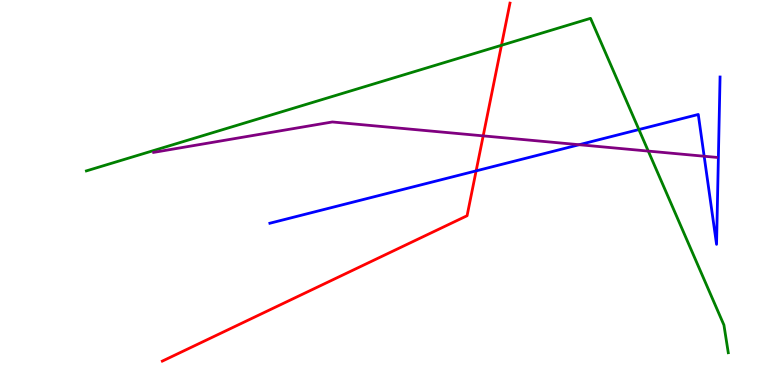[{'lines': ['blue', 'red'], 'intersections': [{'x': 6.14, 'y': 5.56}]}, {'lines': ['green', 'red'], 'intersections': [{'x': 6.47, 'y': 8.82}]}, {'lines': ['purple', 'red'], 'intersections': [{'x': 6.23, 'y': 6.47}]}, {'lines': ['blue', 'green'], 'intersections': [{'x': 8.24, 'y': 6.64}]}, {'lines': ['blue', 'purple'], 'intersections': [{'x': 7.47, 'y': 6.24}, {'x': 9.09, 'y': 5.94}]}, {'lines': ['green', 'purple'], 'intersections': [{'x': 8.36, 'y': 6.08}]}]